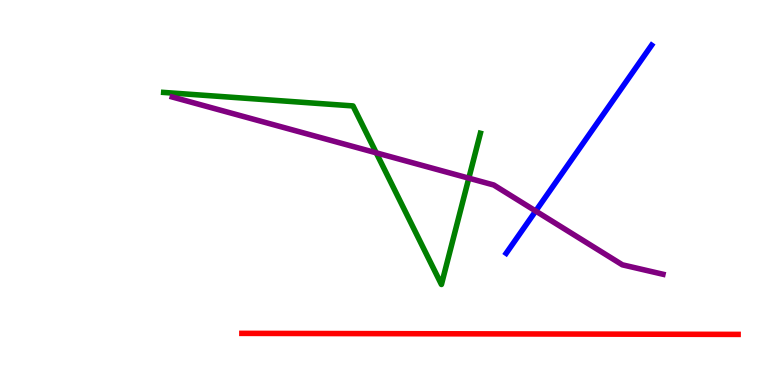[{'lines': ['blue', 'red'], 'intersections': []}, {'lines': ['green', 'red'], 'intersections': []}, {'lines': ['purple', 'red'], 'intersections': []}, {'lines': ['blue', 'green'], 'intersections': []}, {'lines': ['blue', 'purple'], 'intersections': [{'x': 6.91, 'y': 4.52}]}, {'lines': ['green', 'purple'], 'intersections': [{'x': 4.85, 'y': 6.03}, {'x': 6.05, 'y': 5.37}]}]